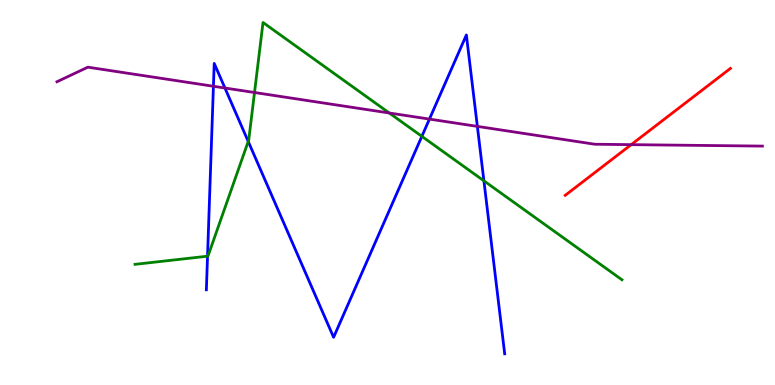[{'lines': ['blue', 'red'], 'intersections': []}, {'lines': ['green', 'red'], 'intersections': []}, {'lines': ['purple', 'red'], 'intersections': [{'x': 8.14, 'y': 6.24}]}, {'lines': ['blue', 'green'], 'intersections': [{'x': 2.68, 'y': 3.35}, {'x': 3.2, 'y': 6.33}, {'x': 5.44, 'y': 6.46}, {'x': 6.24, 'y': 5.3}]}, {'lines': ['blue', 'purple'], 'intersections': [{'x': 2.75, 'y': 7.76}, {'x': 2.9, 'y': 7.71}, {'x': 5.54, 'y': 6.91}, {'x': 6.16, 'y': 6.72}]}, {'lines': ['green', 'purple'], 'intersections': [{'x': 3.28, 'y': 7.6}, {'x': 5.02, 'y': 7.07}]}]